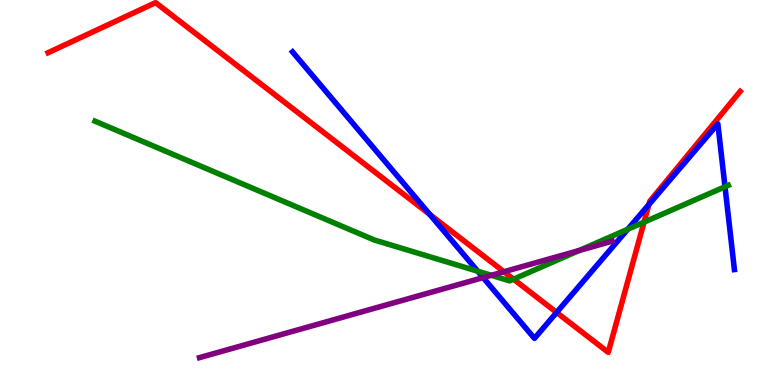[{'lines': ['blue', 'red'], 'intersections': [{'x': 5.55, 'y': 4.43}, {'x': 7.18, 'y': 1.88}, {'x': 8.37, 'y': 4.69}]}, {'lines': ['green', 'red'], 'intersections': [{'x': 6.63, 'y': 2.75}, {'x': 8.31, 'y': 4.23}]}, {'lines': ['purple', 'red'], 'intersections': [{'x': 6.5, 'y': 2.94}]}, {'lines': ['blue', 'green'], 'intersections': [{'x': 6.16, 'y': 2.96}, {'x': 8.1, 'y': 4.04}, {'x': 9.35, 'y': 5.15}]}, {'lines': ['blue', 'purple'], 'intersections': [{'x': 6.23, 'y': 2.79}]}, {'lines': ['green', 'purple'], 'intersections': [{'x': 6.34, 'y': 2.85}, {'x': 7.47, 'y': 3.49}]}]